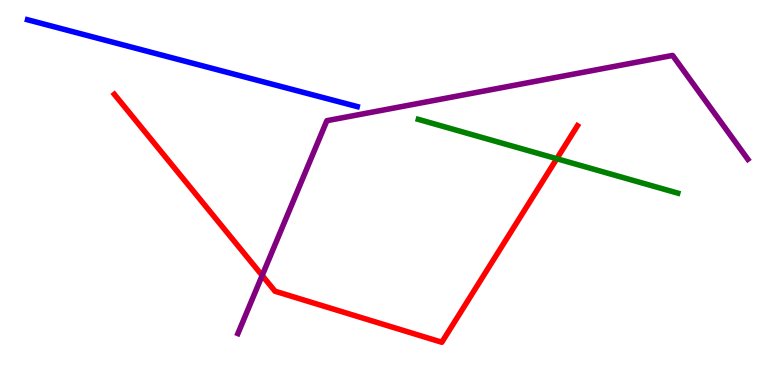[{'lines': ['blue', 'red'], 'intersections': []}, {'lines': ['green', 'red'], 'intersections': [{'x': 7.18, 'y': 5.88}]}, {'lines': ['purple', 'red'], 'intersections': [{'x': 3.38, 'y': 2.84}]}, {'lines': ['blue', 'green'], 'intersections': []}, {'lines': ['blue', 'purple'], 'intersections': []}, {'lines': ['green', 'purple'], 'intersections': []}]